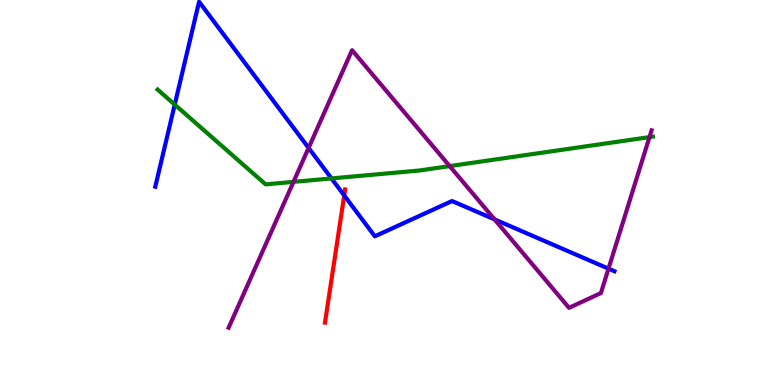[{'lines': ['blue', 'red'], 'intersections': [{'x': 4.44, 'y': 4.92}]}, {'lines': ['green', 'red'], 'intersections': []}, {'lines': ['purple', 'red'], 'intersections': []}, {'lines': ['blue', 'green'], 'intersections': [{'x': 2.25, 'y': 7.28}, {'x': 4.28, 'y': 5.37}]}, {'lines': ['blue', 'purple'], 'intersections': [{'x': 3.98, 'y': 6.16}, {'x': 6.38, 'y': 4.3}, {'x': 7.85, 'y': 3.02}]}, {'lines': ['green', 'purple'], 'intersections': [{'x': 3.79, 'y': 5.28}, {'x': 5.8, 'y': 5.69}, {'x': 8.38, 'y': 6.44}]}]